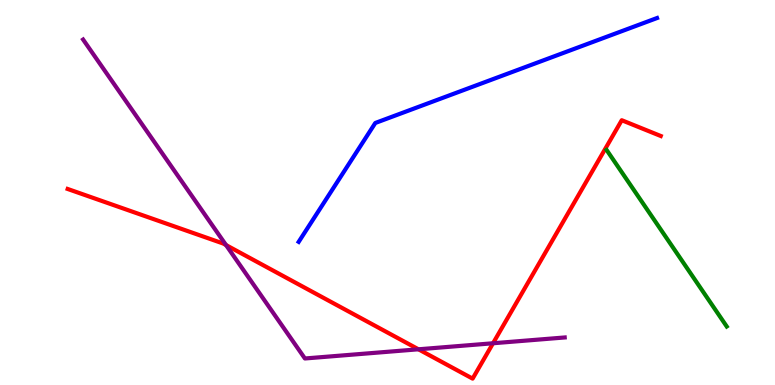[{'lines': ['blue', 'red'], 'intersections': []}, {'lines': ['green', 'red'], 'intersections': []}, {'lines': ['purple', 'red'], 'intersections': [{'x': 2.92, 'y': 3.63}, {'x': 5.4, 'y': 0.927}, {'x': 6.36, 'y': 1.08}]}, {'lines': ['blue', 'green'], 'intersections': []}, {'lines': ['blue', 'purple'], 'intersections': []}, {'lines': ['green', 'purple'], 'intersections': []}]